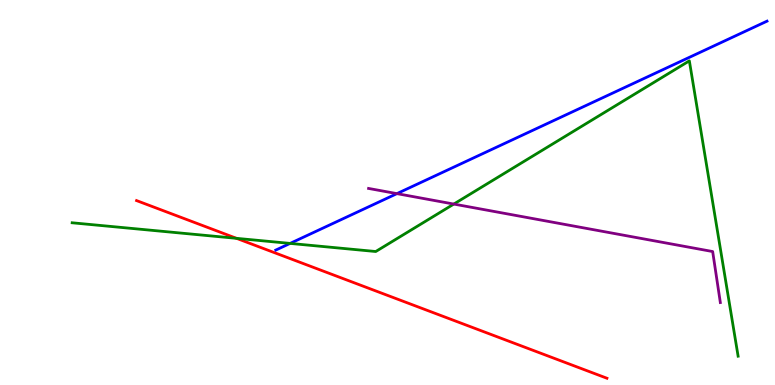[{'lines': ['blue', 'red'], 'intersections': []}, {'lines': ['green', 'red'], 'intersections': [{'x': 3.05, 'y': 3.81}]}, {'lines': ['purple', 'red'], 'intersections': []}, {'lines': ['blue', 'green'], 'intersections': [{'x': 3.74, 'y': 3.68}]}, {'lines': ['blue', 'purple'], 'intersections': [{'x': 5.12, 'y': 4.97}]}, {'lines': ['green', 'purple'], 'intersections': [{'x': 5.86, 'y': 4.7}]}]